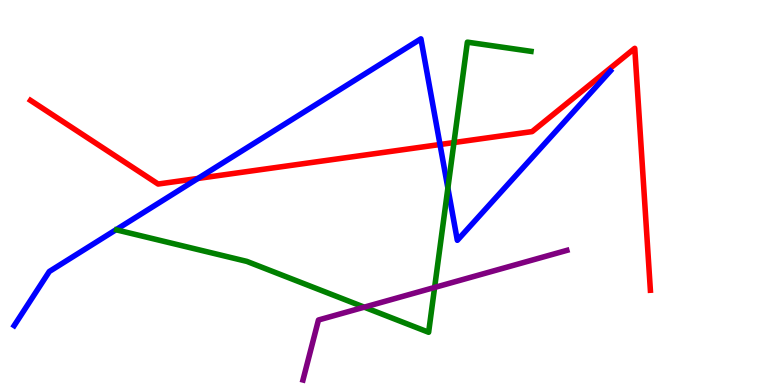[{'lines': ['blue', 'red'], 'intersections': [{'x': 2.55, 'y': 5.36}, {'x': 5.68, 'y': 6.25}]}, {'lines': ['green', 'red'], 'intersections': [{'x': 5.86, 'y': 6.3}]}, {'lines': ['purple', 'red'], 'intersections': []}, {'lines': ['blue', 'green'], 'intersections': [{'x': 5.78, 'y': 5.12}]}, {'lines': ['blue', 'purple'], 'intersections': []}, {'lines': ['green', 'purple'], 'intersections': [{'x': 4.7, 'y': 2.02}, {'x': 5.61, 'y': 2.53}]}]